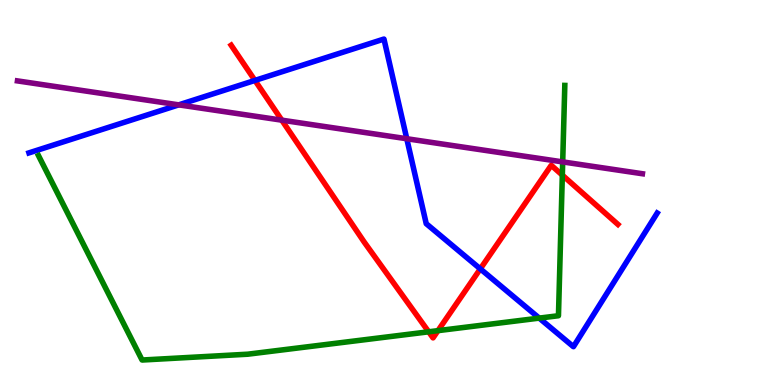[{'lines': ['blue', 'red'], 'intersections': [{'x': 3.29, 'y': 7.91}, {'x': 6.2, 'y': 3.02}]}, {'lines': ['green', 'red'], 'intersections': [{'x': 5.53, 'y': 1.38}, {'x': 5.65, 'y': 1.41}, {'x': 7.26, 'y': 5.45}]}, {'lines': ['purple', 'red'], 'intersections': [{'x': 3.64, 'y': 6.88}]}, {'lines': ['blue', 'green'], 'intersections': [{'x': 6.96, 'y': 1.74}]}, {'lines': ['blue', 'purple'], 'intersections': [{'x': 2.31, 'y': 7.28}, {'x': 5.25, 'y': 6.4}]}, {'lines': ['green', 'purple'], 'intersections': [{'x': 7.26, 'y': 5.79}]}]